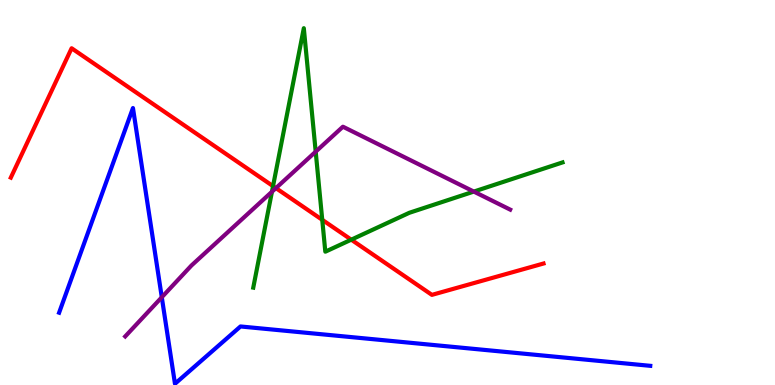[{'lines': ['blue', 'red'], 'intersections': []}, {'lines': ['green', 'red'], 'intersections': [{'x': 3.52, 'y': 5.17}, {'x': 4.16, 'y': 4.29}, {'x': 4.53, 'y': 3.77}]}, {'lines': ['purple', 'red'], 'intersections': [{'x': 3.56, 'y': 5.11}]}, {'lines': ['blue', 'green'], 'intersections': []}, {'lines': ['blue', 'purple'], 'intersections': [{'x': 2.09, 'y': 2.28}]}, {'lines': ['green', 'purple'], 'intersections': [{'x': 3.51, 'y': 5.02}, {'x': 4.07, 'y': 6.06}, {'x': 6.11, 'y': 5.02}]}]